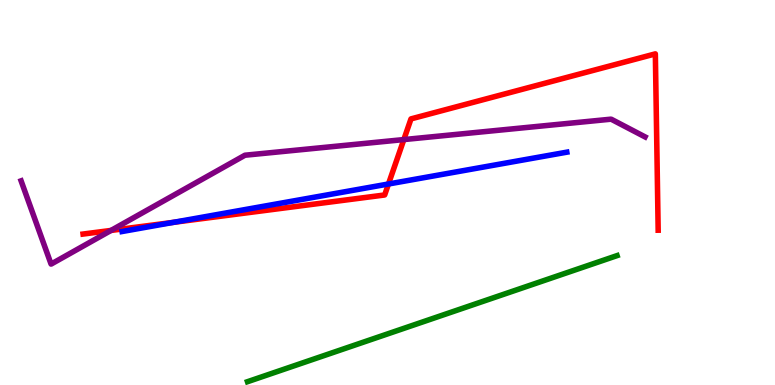[{'lines': ['blue', 'red'], 'intersections': [{'x': 2.24, 'y': 4.22}, {'x': 5.01, 'y': 5.22}]}, {'lines': ['green', 'red'], 'intersections': []}, {'lines': ['purple', 'red'], 'intersections': [{'x': 1.43, 'y': 4.01}, {'x': 5.21, 'y': 6.37}]}, {'lines': ['blue', 'green'], 'intersections': []}, {'lines': ['blue', 'purple'], 'intersections': []}, {'lines': ['green', 'purple'], 'intersections': []}]